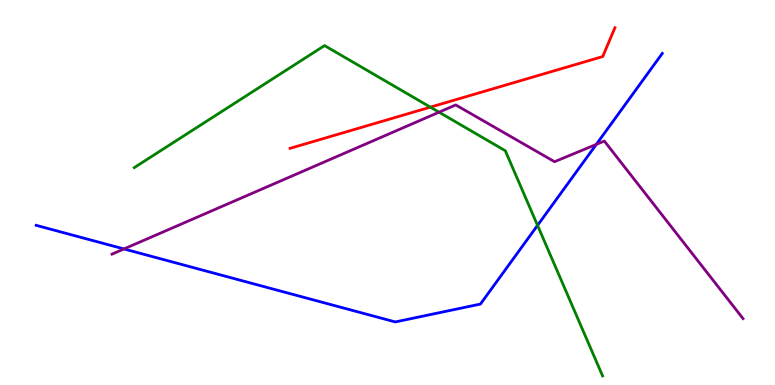[{'lines': ['blue', 'red'], 'intersections': []}, {'lines': ['green', 'red'], 'intersections': [{'x': 5.55, 'y': 7.22}]}, {'lines': ['purple', 'red'], 'intersections': []}, {'lines': ['blue', 'green'], 'intersections': [{'x': 6.94, 'y': 4.15}]}, {'lines': ['blue', 'purple'], 'intersections': [{'x': 1.6, 'y': 3.53}, {'x': 7.69, 'y': 6.25}]}, {'lines': ['green', 'purple'], 'intersections': [{'x': 5.66, 'y': 7.09}]}]